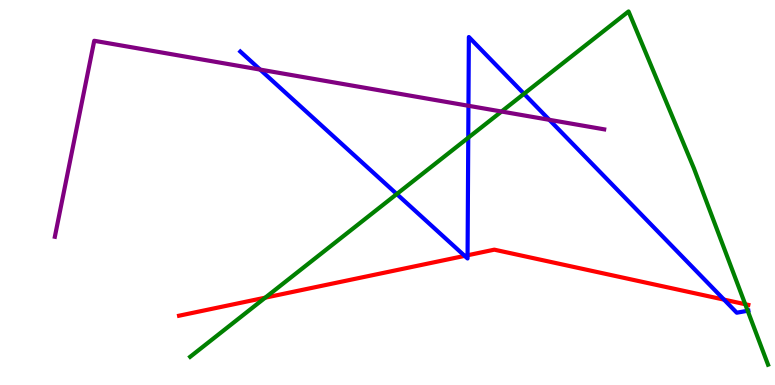[{'lines': ['blue', 'red'], 'intersections': [{'x': 6.0, 'y': 3.35}, {'x': 6.03, 'y': 3.37}, {'x': 9.34, 'y': 2.22}]}, {'lines': ['green', 'red'], 'intersections': [{'x': 3.42, 'y': 2.27}, {'x': 9.62, 'y': 2.1}]}, {'lines': ['purple', 'red'], 'intersections': []}, {'lines': ['blue', 'green'], 'intersections': [{'x': 5.12, 'y': 4.96}, {'x': 6.04, 'y': 6.42}, {'x': 6.76, 'y': 7.56}, {'x': 9.65, 'y': 1.93}]}, {'lines': ['blue', 'purple'], 'intersections': [{'x': 3.36, 'y': 8.19}, {'x': 6.04, 'y': 7.25}, {'x': 7.09, 'y': 6.89}]}, {'lines': ['green', 'purple'], 'intersections': [{'x': 6.47, 'y': 7.1}]}]